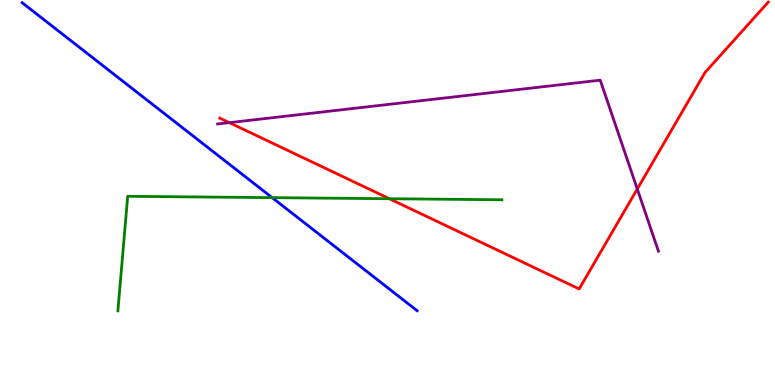[{'lines': ['blue', 'red'], 'intersections': []}, {'lines': ['green', 'red'], 'intersections': [{'x': 5.02, 'y': 4.84}]}, {'lines': ['purple', 'red'], 'intersections': [{'x': 2.96, 'y': 6.81}, {'x': 8.22, 'y': 5.09}]}, {'lines': ['blue', 'green'], 'intersections': [{'x': 3.51, 'y': 4.87}]}, {'lines': ['blue', 'purple'], 'intersections': []}, {'lines': ['green', 'purple'], 'intersections': []}]